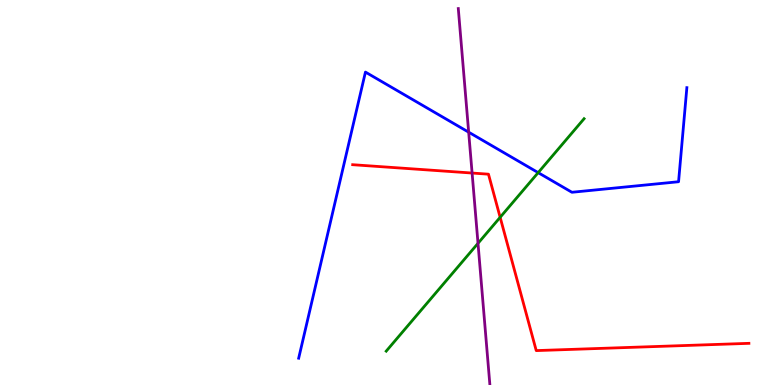[{'lines': ['blue', 'red'], 'intersections': []}, {'lines': ['green', 'red'], 'intersections': [{'x': 6.45, 'y': 4.36}]}, {'lines': ['purple', 'red'], 'intersections': [{'x': 6.09, 'y': 5.51}]}, {'lines': ['blue', 'green'], 'intersections': [{'x': 6.94, 'y': 5.52}]}, {'lines': ['blue', 'purple'], 'intersections': [{'x': 6.05, 'y': 6.57}]}, {'lines': ['green', 'purple'], 'intersections': [{'x': 6.17, 'y': 3.68}]}]